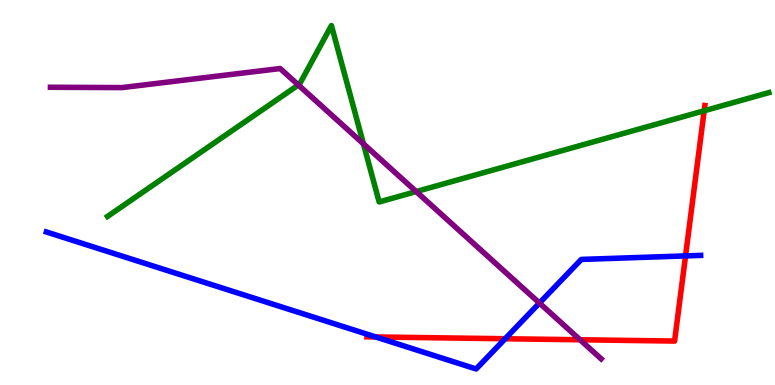[{'lines': ['blue', 'red'], 'intersections': [{'x': 4.85, 'y': 1.25}, {'x': 6.52, 'y': 1.2}, {'x': 8.85, 'y': 3.35}]}, {'lines': ['green', 'red'], 'intersections': [{'x': 9.09, 'y': 7.12}]}, {'lines': ['purple', 'red'], 'intersections': [{'x': 7.48, 'y': 1.17}]}, {'lines': ['blue', 'green'], 'intersections': []}, {'lines': ['blue', 'purple'], 'intersections': [{'x': 6.96, 'y': 2.13}]}, {'lines': ['green', 'purple'], 'intersections': [{'x': 3.85, 'y': 7.79}, {'x': 4.69, 'y': 6.26}, {'x': 5.37, 'y': 5.02}]}]